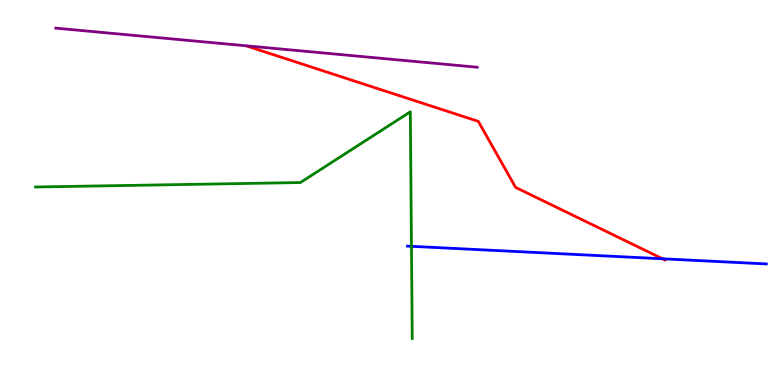[{'lines': ['blue', 'red'], 'intersections': [{'x': 8.55, 'y': 3.28}]}, {'lines': ['green', 'red'], 'intersections': []}, {'lines': ['purple', 'red'], 'intersections': []}, {'lines': ['blue', 'green'], 'intersections': [{'x': 5.31, 'y': 3.6}]}, {'lines': ['blue', 'purple'], 'intersections': []}, {'lines': ['green', 'purple'], 'intersections': []}]